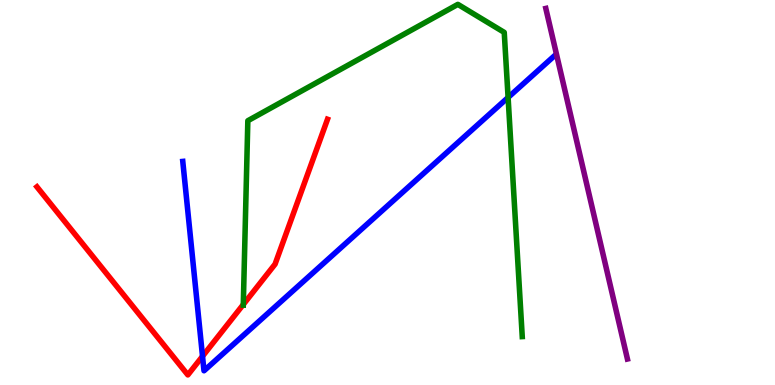[{'lines': ['blue', 'red'], 'intersections': [{'x': 2.61, 'y': 0.746}]}, {'lines': ['green', 'red'], 'intersections': [{'x': 3.14, 'y': 2.09}]}, {'lines': ['purple', 'red'], 'intersections': []}, {'lines': ['blue', 'green'], 'intersections': [{'x': 6.56, 'y': 7.47}]}, {'lines': ['blue', 'purple'], 'intersections': []}, {'lines': ['green', 'purple'], 'intersections': []}]